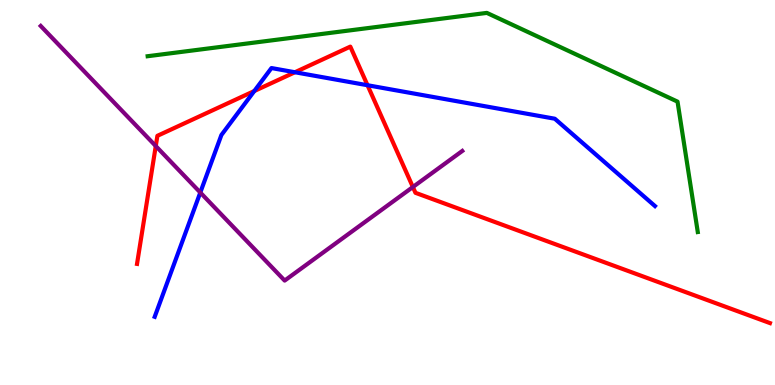[{'lines': ['blue', 'red'], 'intersections': [{'x': 3.28, 'y': 7.64}, {'x': 3.81, 'y': 8.12}, {'x': 4.74, 'y': 7.79}]}, {'lines': ['green', 'red'], 'intersections': []}, {'lines': ['purple', 'red'], 'intersections': [{'x': 2.01, 'y': 6.21}, {'x': 5.33, 'y': 5.14}]}, {'lines': ['blue', 'green'], 'intersections': []}, {'lines': ['blue', 'purple'], 'intersections': [{'x': 2.58, 'y': 5.0}]}, {'lines': ['green', 'purple'], 'intersections': []}]